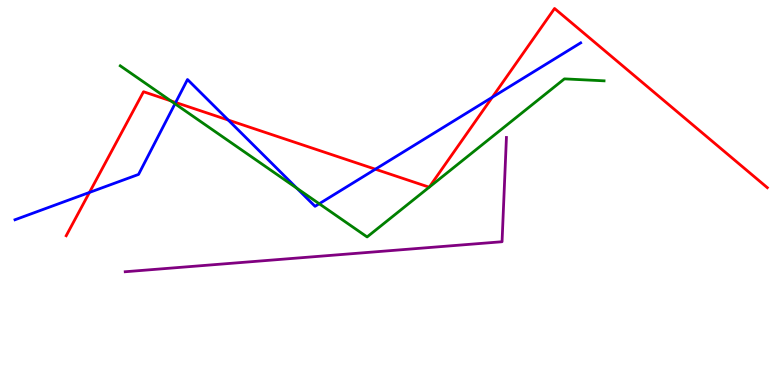[{'lines': ['blue', 'red'], 'intersections': [{'x': 1.15, 'y': 5.0}, {'x': 2.27, 'y': 7.34}, {'x': 2.95, 'y': 6.88}, {'x': 4.84, 'y': 5.61}, {'x': 6.35, 'y': 7.47}]}, {'lines': ['green', 'red'], 'intersections': [{'x': 2.2, 'y': 7.38}]}, {'lines': ['purple', 'red'], 'intersections': []}, {'lines': ['blue', 'green'], 'intersections': [{'x': 2.26, 'y': 7.3}, {'x': 3.83, 'y': 5.11}, {'x': 4.12, 'y': 4.71}]}, {'lines': ['blue', 'purple'], 'intersections': []}, {'lines': ['green', 'purple'], 'intersections': []}]